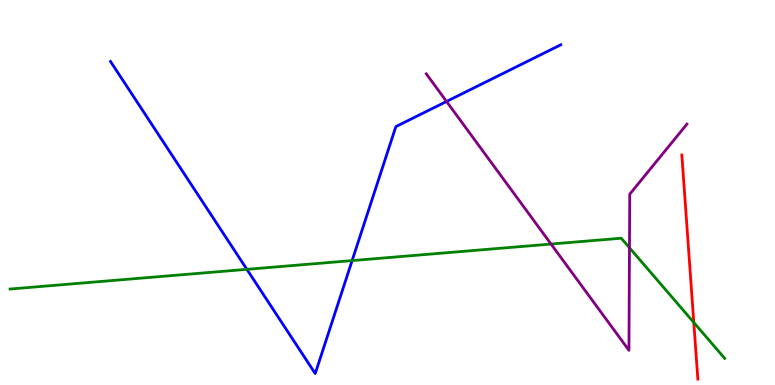[{'lines': ['blue', 'red'], 'intersections': []}, {'lines': ['green', 'red'], 'intersections': [{'x': 8.95, 'y': 1.62}]}, {'lines': ['purple', 'red'], 'intersections': []}, {'lines': ['blue', 'green'], 'intersections': [{'x': 3.19, 'y': 3.0}, {'x': 4.54, 'y': 3.23}]}, {'lines': ['blue', 'purple'], 'intersections': [{'x': 5.76, 'y': 7.36}]}, {'lines': ['green', 'purple'], 'intersections': [{'x': 7.11, 'y': 3.66}, {'x': 8.12, 'y': 3.56}]}]